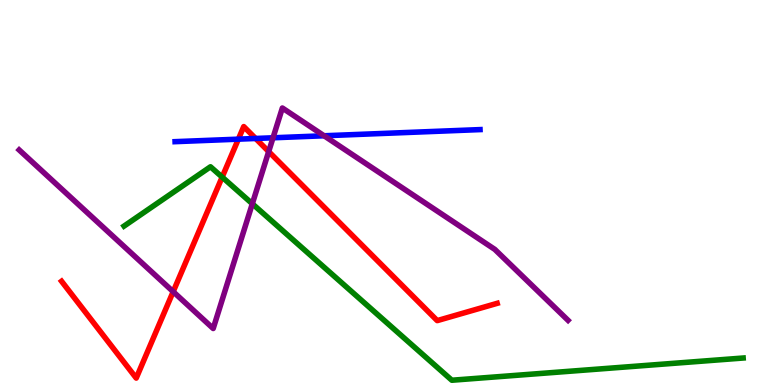[{'lines': ['blue', 'red'], 'intersections': [{'x': 3.08, 'y': 6.39}, {'x': 3.3, 'y': 6.4}]}, {'lines': ['green', 'red'], 'intersections': [{'x': 2.87, 'y': 5.4}]}, {'lines': ['purple', 'red'], 'intersections': [{'x': 2.23, 'y': 2.42}, {'x': 3.47, 'y': 6.06}]}, {'lines': ['blue', 'green'], 'intersections': []}, {'lines': ['blue', 'purple'], 'intersections': [{'x': 3.52, 'y': 6.42}, {'x': 4.18, 'y': 6.47}]}, {'lines': ['green', 'purple'], 'intersections': [{'x': 3.26, 'y': 4.71}]}]